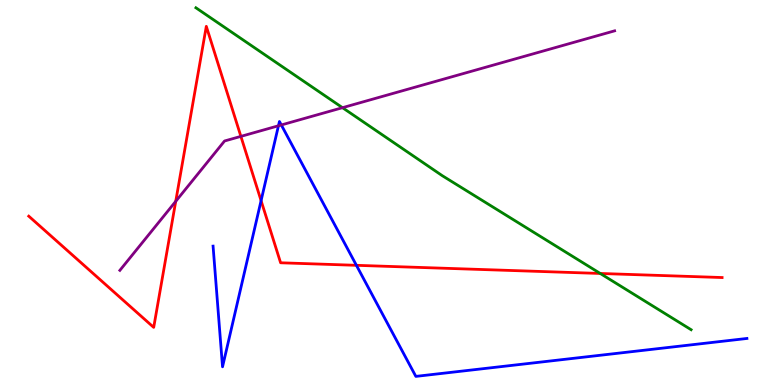[{'lines': ['blue', 'red'], 'intersections': [{'x': 3.37, 'y': 4.79}, {'x': 4.6, 'y': 3.11}]}, {'lines': ['green', 'red'], 'intersections': [{'x': 7.75, 'y': 2.9}]}, {'lines': ['purple', 'red'], 'intersections': [{'x': 2.27, 'y': 4.77}, {'x': 3.11, 'y': 6.46}]}, {'lines': ['blue', 'green'], 'intersections': []}, {'lines': ['blue', 'purple'], 'intersections': [{'x': 3.59, 'y': 6.73}, {'x': 3.63, 'y': 6.75}]}, {'lines': ['green', 'purple'], 'intersections': [{'x': 4.42, 'y': 7.2}]}]